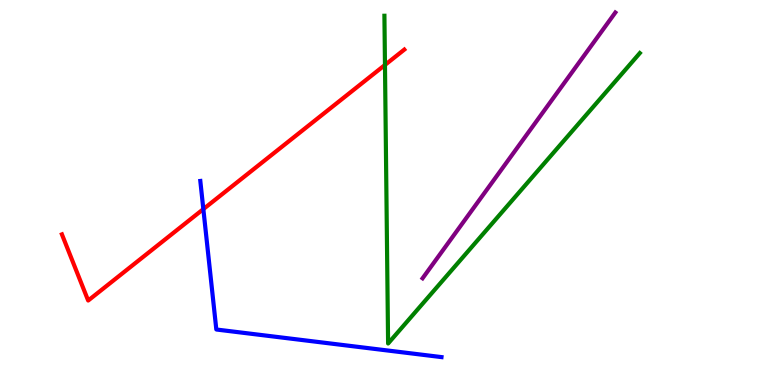[{'lines': ['blue', 'red'], 'intersections': [{'x': 2.62, 'y': 4.57}]}, {'lines': ['green', 'red'], 'intersections': [{'x': 4.97, 'y': 8.31}]}, {'lines': ['purple', 'red'], 'intersections': []}, {'lines': ['blue', 'green'], 'intersections': []}, {'lines': ['blue', 'purple'], 'intersections': []}, {'lines': ['green', 'purple'], 'intersections': []}]